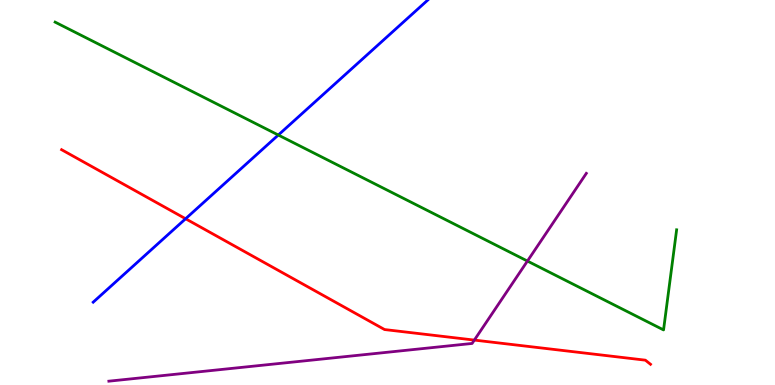[{'lines': ['blue', 'red'], 'intersections': [{'x': 2.39, 'y': 4.32}]}, {'lines': ['green', 'red'], 'intersections': []}, {'lines': ['purple', 'red'], 'intersections': [{'x': 6.12, 'y': 1.17}]}, {'lines': ['blue', 'green'], 'intersections': [{'x': 3.59, 'y': 6.49}]}, {'lines': ['blue', 'purple'], 'intersections': []}, {'lines': ['green', 'purple'], 'intersections': [{'x': 6.81, 'y': 3.22}]}]